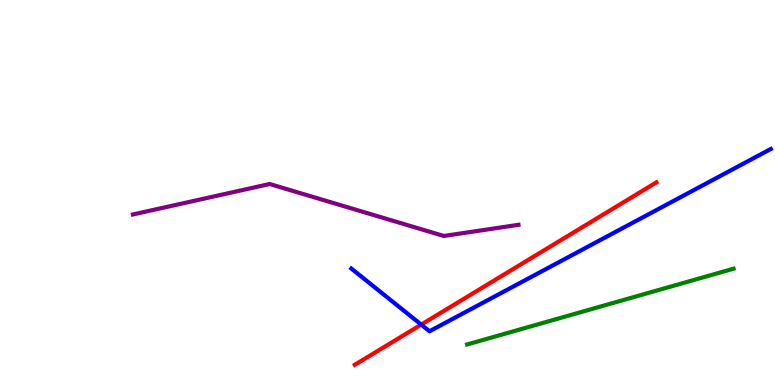[{'lines': ['blue', 'red'], 'intersections': [{'x': 5.44, 'y': 1.57}]}, {'lines': ['green', 'red'], 'intersections': []}, {'lines': ['purple', 'red'], 'intersections': []}, {'lines': ['blue', 'green'], 'intersections': []}, {'lines': ['blue', 'purple'], 'intersections': []}, {'lines': ['green', 'purple'], 'intersections': []}]